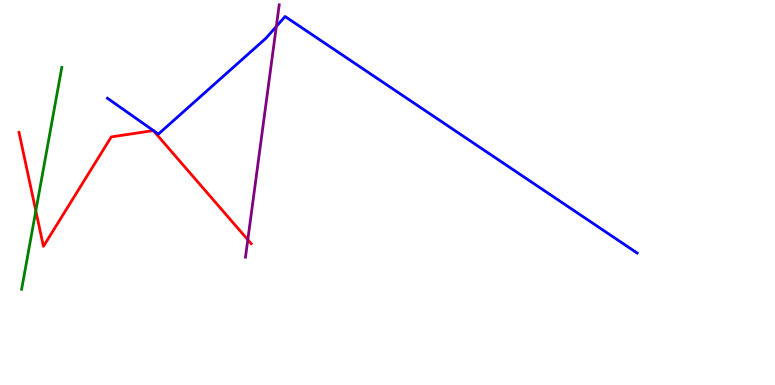[{'lines': ['blue', 'red'], 'intersections': []}, {'lines': ['green', 'red'], 'intersections': [{'x': 0.462, 'y': 4.52}]}, {'lines': ['purple', 'red'], 'intersections': [{'x': 3.2, 'y': 3.77}]}, {'lines': ['blue', 'green'], 'intersections': []}, {'lines': ['blue', 'purple'], 'intersections': [{'x': 3.57, 'y': 9.31}]}, {'lines': ['green', 'purple'], 'intersections': []}]